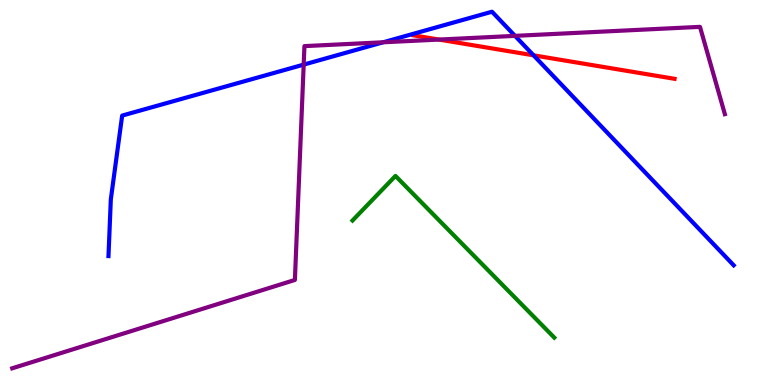[{'lines': ['blue', 'red'], 'intersections': [{'x': 6.88, 'y': 8.56}]}, {'lines': ['green', 'red'], 'intersections': []}, {'lines': ['purple', 'red'], 'intersections': [{'x': 5.66, 'y': 8.97}]}, {'lines': ['blue', 'green'], 'intersections': []}, {'lines': ['blue', 'purple'], 'intersections': [{'x': 3.92, 'y': 8.32}, {'x': 4.94, 'y': 8.9}, {'x': 6.65, 'y': 9.07}]}, {'lines': ['green', 'purple'], 'intersections': []}]